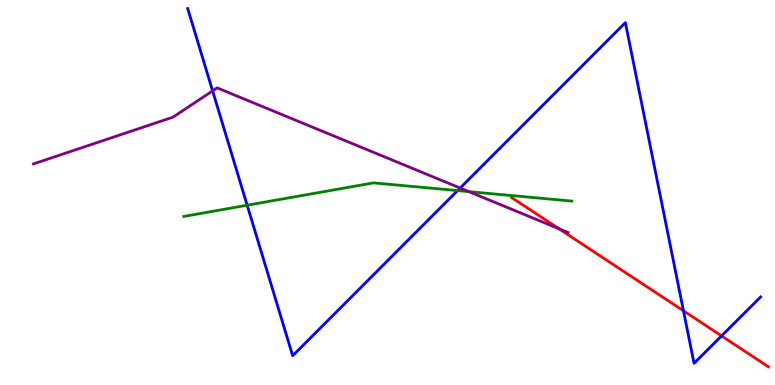[{'lines': ['blue', 'red'], 'intersections': [{'x': 8.82, 'y': 1.93}, {'x': 9.31, 'y': 1.28}]}, {'lines': ['green', 'red'], 'intersections': []}, {'lines': ['purple', 'red'], 'intersections': [{'x': 7.21, 'y': 4.06}]}, {'lines': ['blue', 'green'], 'intersections': [{'x': 3.19, 'y': 4.67}, {'x': 5.9, 'y': 5.05}]}, {'lines': ['blue', 'purple'], 'intersections': [{'x': 2.74, 'y': 7.64}, {'x': 5.94, 'y': 5.12}]}, {'lines': ['green', 'purple'], 'intersections': [{'x': 6.05, 'y': 5.02}]}]